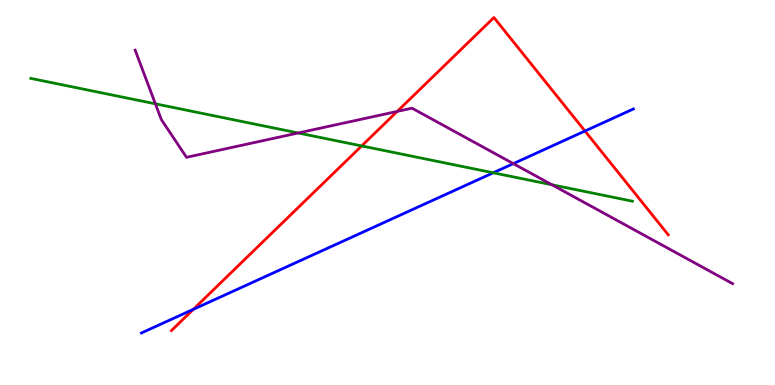[{'lines': ['blue', 'red'], 'intersections': [{'x': 2.49, 'y': 1.97}, {'x': 7.55, 'y': 6.6}]}, {'lines': ['green', 'red'], 'intersections': [{'x': 4.67, 'y': 6.21}]}, {'lines': ['purple', 'red'], 'intersections': [{'x': 5.13, 'y': 7.11}]}, {'lines': ['blue', 'green'], 'intersections': [{'x': 6.36, 'y': 5.51}]}, {'lines': ['blue', 'purple'], 'intersections': [{'x': 6.62, 'y': 5.75}]}, {'lines': ['green', 'purple'], 'intersections': [{'x': 2.0, 'y': 7.3}, {'x': 3.85, 'y': 6.55}, {'x': 7.12, 'y': 5.2}]}]